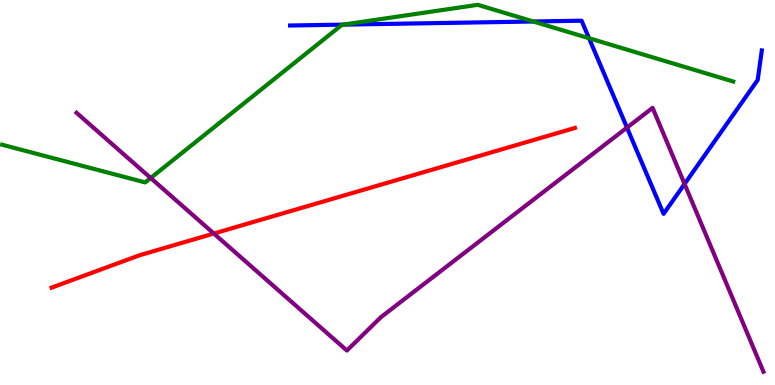[{'lines': ['blue', 'red'], 'intersections': []}, {'lines': ['green', 'red'], 'intersections': []}, {'lines': ['purple', 'red'], 'intersections': [{'x': 2.76, 'y': 3.93}]}, {'lines': ['blue', 'green'], 'intersections': [{'x': 4.43, 'y': 9.36}, {'x': 6.88, 'y': 9.44}, {'x': 7.6, 'y': 9.01}]}, {'lines': ['blue', 'purple'], 'intersections': [{'x': 8.09, 'y': 6.69}, {'x': 8.83, 'y': 5.22}]}, {'lines': ['green', 'purple'], 'intersections': [{'x': 1.94, 'y': 5.38}]}]